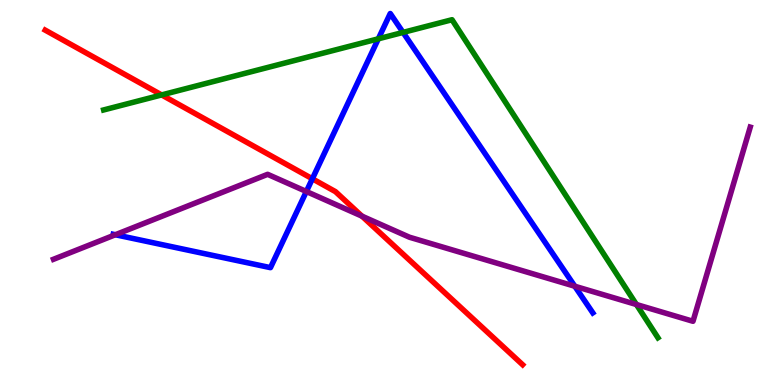[{'lines': ['blue', 'red'], 'intersections': [{'x': 4.03, 'y': 5.36}]}, {'lines': ['green', 'red'], 'intersections': [{'x': 2.09, 'y': 7.53}]}, {'lines': ['purple', 'red'], 'intersections': [{'x': 4.67, 'y': 4.39}]}, {'lines': ['blue', 'green'], 'intersections': [{'x': 4.88, 'y': 8.99}, {'x': 5.2, 'y': 9.16}]}, {'lines': ['blue', 'purple'], 'intersections': [{'x': 1.49, 'y': 3.9}, {'x': 3.95, 'y': 5.03}, {'x': 7.42, 'y': 2.57}]}, {'lines': ['green', 'purple'], 'intersections': [{'x': 8.21, 'y': 2.09}]}]